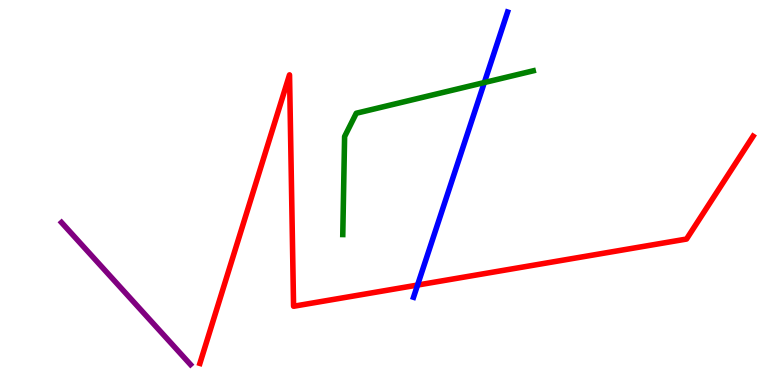[{'lines': ['blue', 'red'], 'intersections': [{'x': 5.39, 'y': 2.6}]}, {'lines': ['green', 'red'], 'intersections': []}, {'lines': ['purple', 'red'], 'intersections': []}, {'lines': ['blue', 'green'], 'intersections': [{'x': 6.25, 'y': 7.86}]}, {'lines': ['blue', 'purple'], 'intersections': []}, {'lines': ['green', 'purple'], 'intersections': []}]